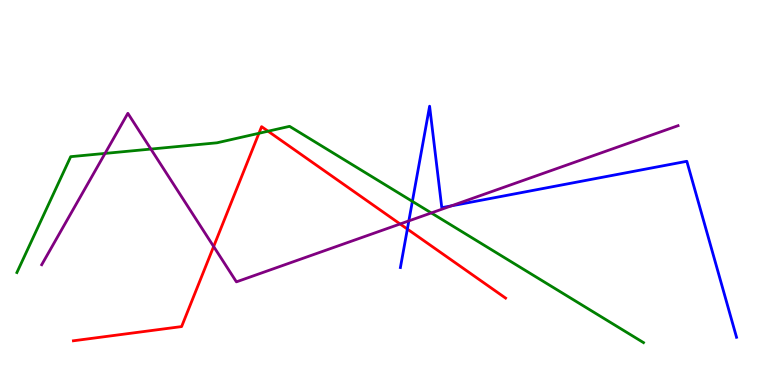[{'lines': ['blue', 'red'], 'intersections': [{'x': 5.26, 'y': 4.05}]}, {'lines': ['green', 'red'], 'intersections': [{'x': 3.34, 'y': 6.54}, {'x': 3.46, 'y': 6.59}]}, {'lines': ['purple', 'red'], 'intersections': [{'x': 2.76, 'y': 3.6}, {'x': 5.16, 'y': 4.18}]}, {'lines': ['blue', 'green'], 'intersections': [{'x': 5.32, 'y': 4.77}]}, {'lines': ['blue', 'purple'], 'intersections': [{'x': 5.28, 'y': 4.26}, {'x': 5.82, 'y': 4.65}]}, {'lines': ['green', 'purple'], 'intersections': [{'x': 1.36, 'y': 6.02}, {'x': 1.95, 'y': 6.13}, {'x': 5.57, 'y': 4.47}]}]